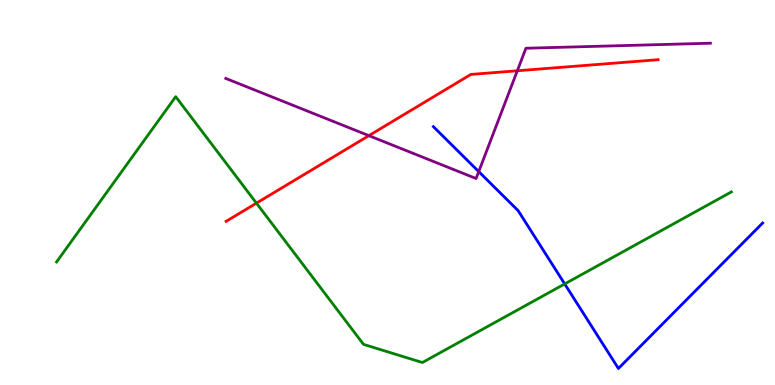[{'lines': ['blue', 'red'], 'intersections': []}, {'lines': ['green', 'red'], 'intersections': [{'x': 3.31, 'y': 4.72}]}, {'lines': ['purple', 'red'], 'intersections': [{'x': 4.76, 'y': 6.48}, {'x': 6.68, 'y': 8.16}]}, {'lines': ['blue', 'green'], 'intersections': [{'x': 7.29, 'y': 2.63}]}, {'lines': ['blue', 'purple'], 'intersections': [{'x': 6.18, 'y': 5.54}]}, {'lines': ['green', 'purple'], 'intersections': []}]